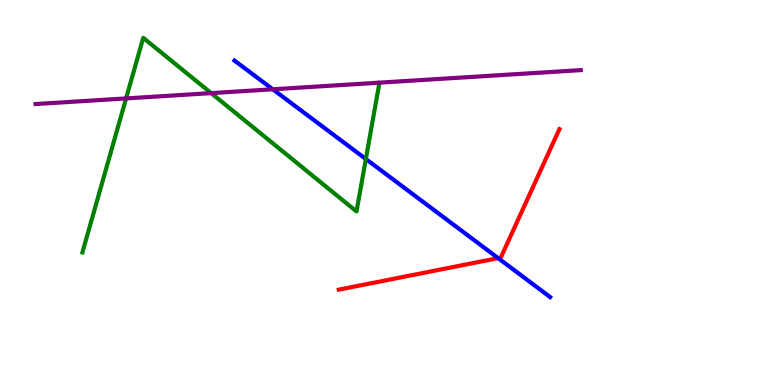[{'lines': ['blue', 'red'], 'intersections': [{'x': 6.43, 'y': 3.3}]}, {'lines': ['green', 'red'], 'intersections': []}, {'lines': ['purple', 'red'], 'intersections': []}, {'lines': ['blue', 'green'], 'intersections': [{'x': 4.72, 'y': 5.87}]}, {'lines': ['blue', 'purple'], 'intersections': [{'x': 3.52, 'y': 7.68}]}, {'lines': ['green', 'purple'], 'intersections': [{'x': 1.63, 'y': 7.44}, {'x': 2.72, 'y': 7.58}]}]